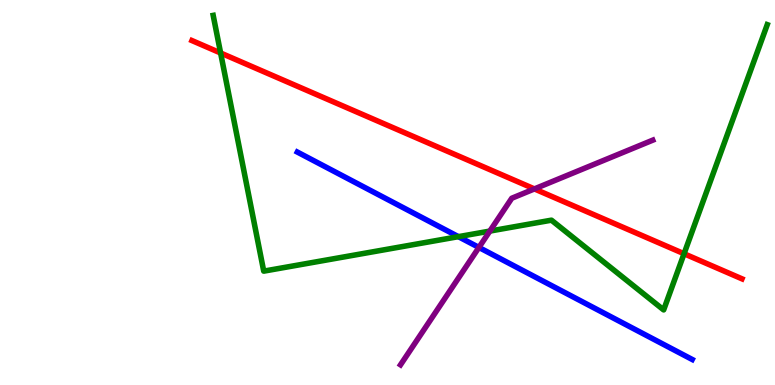[{'lines': ['blue', 'red'], 'intersections': []}, {'lines': ['green', 'red'], 'intersections': [{'x': 2.85, 'y': 8.62}, {'x': 8.83, 'y': 3.41}]}, {'lines': ['purple', 'red'], 'intersections': [{'x': 6.9, 'y': 5.09}]}, {'lines': ['blue', 'green'], 'intersections': [{'x': 5.91, 'y': 3.85}]}, {'lines': ['blue', 'purple'], 'intersections': [{'x': 6.18, 'y': 3.57}]}, {'lines': ['green', 'purple'], 'intersections': [{'x': 6.32, 'y': 4.0}]}]